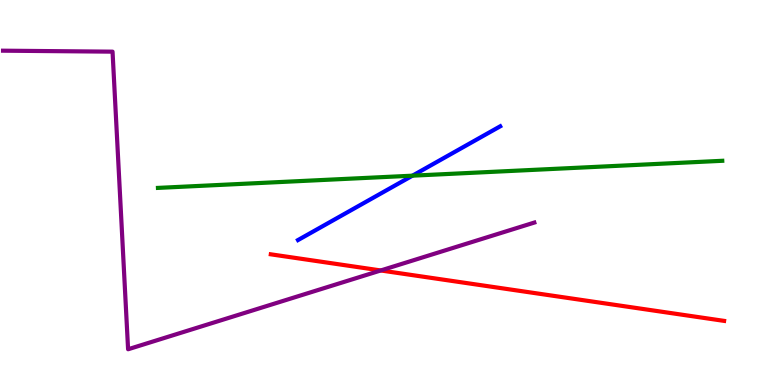[{'lines': ['blue', 'red'], 'intersections': []}, {'lines': ['green', 'red'], 'intersections': []}, {'lines': ['purple', 'red'], 'intersections': [{'x': 4.91, 'y': 2.98}]}, {'lines': ['blue', 'green'], 'intersections': [{'x': 5.32, 'y': 5.44}]}, {'lines': ['blue', 'purple'], 'intersections': []}, {'lines': ['green', 'purple'], 'intersections': []}]